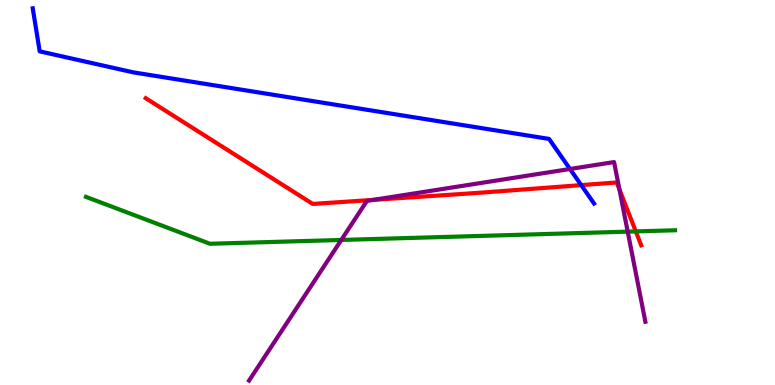[{'lines': ['blue', 'red'], 'intersections': [{'x': 7.5, 'y': 5.19}]}, {'lines': ['green', 'red'], 'intersections': [{'x': 8.2, 'y': 3.99}]}, {'lines': ['purple', 'red'], 'intersections': [{'x': 4.81, 'y': 4.81}, {'x': 7.99, 'y': 5.08}]}, {'lines': ['blue', 'green'], 'intersections': []}, {'lines': ['blue', 'purple'], 'intersections': [{'x': 7.35, 'y': 5.61}]}, {'lines': ['green', 'purple'], 'intersections': [{'x': 4.4, 'y': 3.77}, {'x': 8.1, 'y': 3.98}]}]